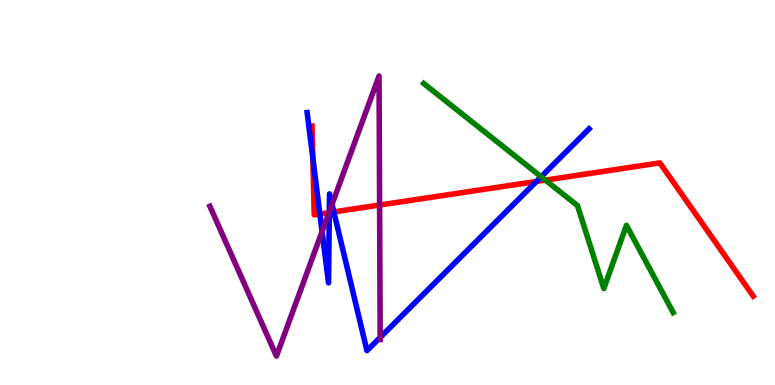[{'lines': ['blue', 'red'], 'intersections': [{'x': 4.04, 'y': 5.9}, {'x': 4.13, 'y': 4.44}, {'x': 4.25, 'y': 4.48}, {'x': 4.31, 'y': 4.5}, {'x': 6.92, 'y': 5.29}]}, {'lines': ['green', 'red'], 'intersections': [{'x': 7.04, 'y': 5.32}]}, {'lines': ['purple', 'red'], 'intersections': [{'x': 4.25, 'y': 4.48}, {'x': 4.9, 'y': 4.67}]}, {'lines': ['blue', 'green'], 'intersections': [{'x': 6.98, 'y': 5.41}]}, {'lines': ['blue', 'purple'], 'intersections': [{'x': 4.16, 'y': 3.99}, {'x': 4.25, 'y': 4.5}, {'x': 4.28, 'y': 4.69}, {'x': 4.91, 'y': 1.24}]}, {'lines': ['green', 'purple'], 'intersections': []}]